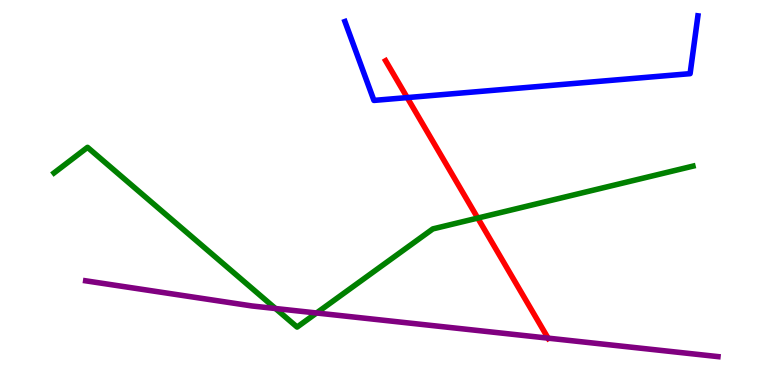[{'lines': ['blue', 'red'], 'intersections': [{'x': 5.25, 'y': 7.47}]}, {'lines': ['green', 'red'], 'intersections': [{'x': 6.16, 'y': 4.34}]}, {'lines': ['purple', 'red'], 'intersections': [{'x': 7.07, 'y': 1.22}]}, {'lines': ['blue', 'green'], 'intersections': []}, {'lines': ['blue', 'purple'], 'intersections': []}, {'lines': ['green', 'purple'], 'intersections': [{'x': 3.55, 'y': 1.99}, {'x': 4.08, 'y': 1.87}]}]